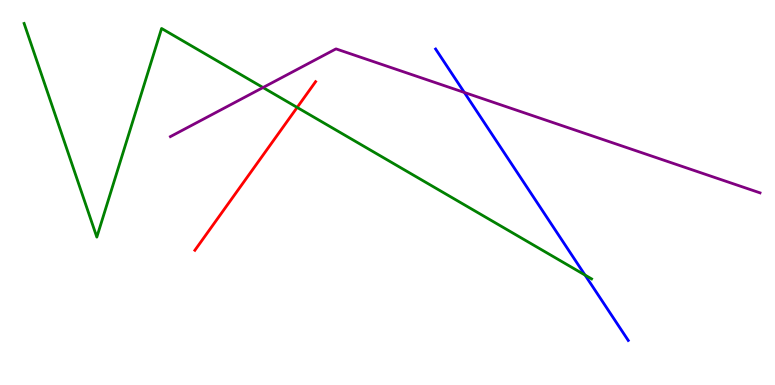[{'lines': ['blue', 'red'], 'intersections': []}, {'lines': ['green', 'red'], 'intersections': [{'x': 3.83, 'y': 7.21}]}, {'lines': ['purple', 'red'], 'intersections': []}, {'lines': ['blue', 'green'], 'intersections': [{'x': 7.55, 'y': 2.86}]}, {'lines': ['blue', 'purple'], 'intersections': [{'x': 5.99, 'y': 7.6}]}, {'lines': ['green', 'purple'], 'intersections': [{'x': 3.39, 'y': 7.73}]}]